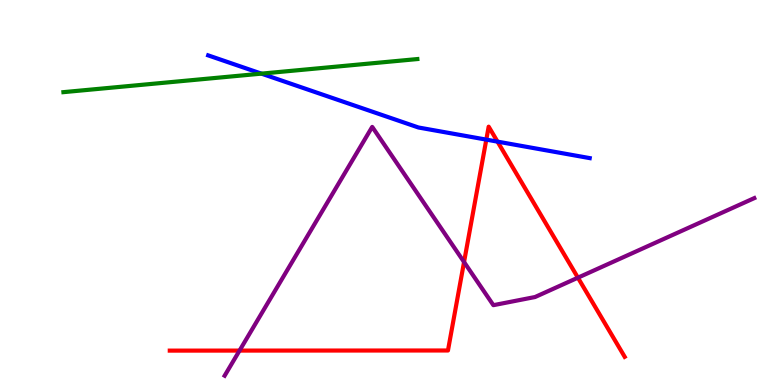[{'lines': ['blue', 'red'], 'intersections': [{'x': 6.27, 'y': 6.37}, {'x': 6.42, 'y': 6.32}]}, {'lines': ['green', 'red'], 'intersections': []}, {'lines': ['purple', 'red'], 'intersections': [{'x': 3.09, 'y': 0.894}, {'x': 5.99, 'y': 3.19}, {'x': 7.46, 'y': 2.79}]}, {'lines': ['blue', 'green'], 'intersections': [{'x': 3.37, 'y': 8.09}]}, {'lines': ['blue', 'purple'], 'intersections': []}, {'lines': ['green', 'purple'], 'intersections': []}]